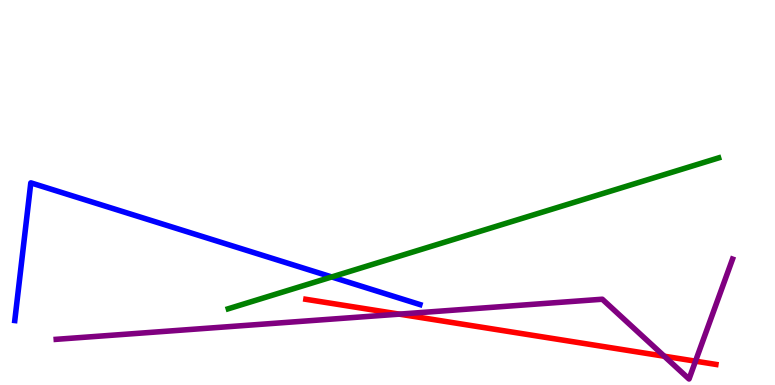[{'lines': ['blue', 'red'], 'intersections': []}, {'lines': ['green', 'red'], 'intersections': []}, {'lines': ['purple', 'red'], 'intersections': [{'x': 5.15, 'y': 1.84}, {'x': 8.57, 'y': 0.748}, {'x': 8.97, 'y': 0.619}]}, {'lines': ['blue', 'green'], 'intersections': [{'x': 4.28, 'y': 2.81}]}, {'lines': ['blue', 'purple'], 'intersections': []}, {'lines': ['green', 'purple'], 'intersections': []}]